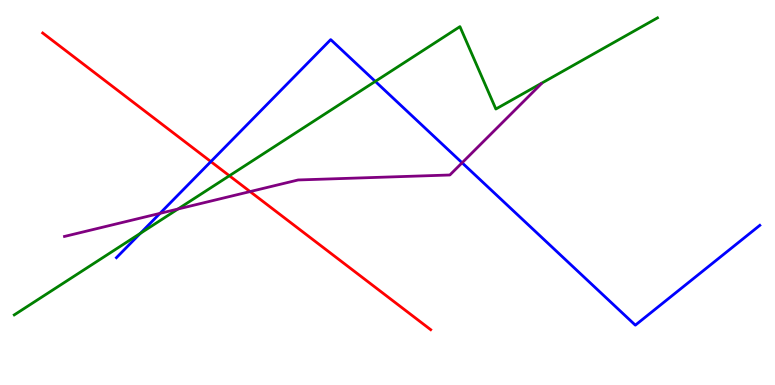[{'lines': ['blue', 'red'], 'intersections': [{'x': 2.72, 'y': 5.8}]}, {'lines': ['green', 'red'], 'intersections': [{'x': 2.96, 'y': 5.43}]}, {'lines': ['purple', 'red'], 'intersections': [{'x': 3.23, 'y': 5.02}]}, {'lines': ['blue', 'green'], 'intersections': [{'x': 1.81, 'y': 3.94}, {'x': 4.84, 'y': 7.89}]}, {'lines': ['blue', 'purple'], 'intersections': [{'x': 2.06, 'y': 4.46}, {'x': 5.96, 'y': 5.77}]}, {'lines': ['green', 'purple'], 'intersections': [{'x': 2.3, 'y': 4.57}]}]